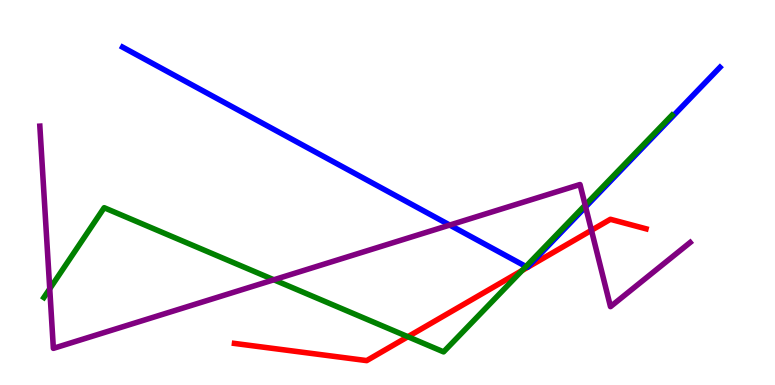[{'lines': ['blue', 'red'], 'intersections': []}, {'lines': ['green', 'red'], 'intersections': [{'x': 5.26, 'y': 1.25}, {'x': 6.74, 'y': 2.97}]}, {'lines': ['purple', 'red'], 'intersections': [{'x': 7.63, 'y': 4.02}]}, {'lines': ['blue', 'green'], 'intersections': [{'x': 6.79, 'y': 3.08}]}, {'lines': ['blue', 'purple'], 'intersections': [{'x': 5.8, 'y': 4.15}, {'x': 7.56, 'y': 4.63}]}, {'lines': ['green', 'purple'], 'intersections': [{'x': 0.642, 'y': 2.5}, {'x': 3.53, 'y': 2.73}, {'x': 7.55, 'y': 4.67}]}]